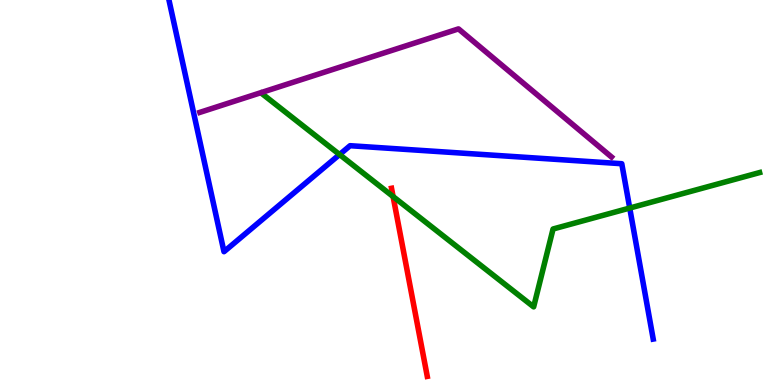[{'lines': ['blue', 'red'], 'intersections': []}, {'lines': ['green', 'red'], 'intersections': [{'x': 5.07, 'y': 4.89}]}, {'lines': ['purple', 'red'], 'intersections': []}, {'lines': ['blue', 'green'], 'intersections': [{'x': 4.38, 'y': 5.99}, {'x': 8.13, 'y': 4.6}]}, {'lines': ['blue', 'purple'], 'intersections': []}, {'lines': ['green', 'purple'], 'intersections': []}]